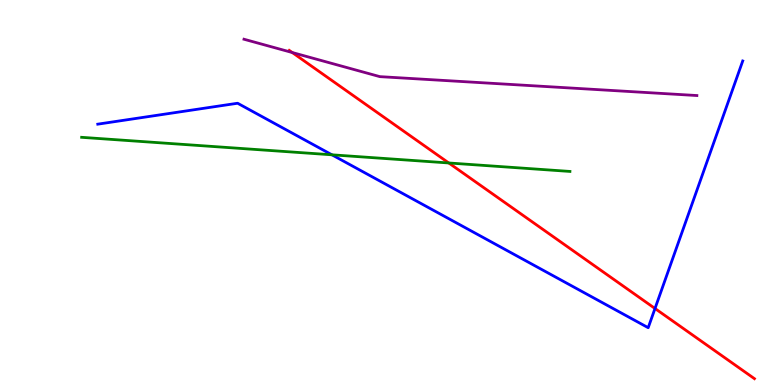[{'lines': ['blue', 'red'], 'intersections': [{'x': 8.45, 'y': 1.99}]}, {'lines': ['green', 'red'], 'intersections': [{'x': 5.79, 'y': 5.77}]}, {'lines': ['purple', 'red'], 'intersections': [{'x': 3.77, 'y': 8.64}]}, {'lines': ['blue', 'green'], 'intersections': [{'x': 4.28, 'y': 5.98}]}, {'lines': ['blue', 'purple'], 'intersections': []}, {'lines': ['green', 'purple'], 'intersections': []}]